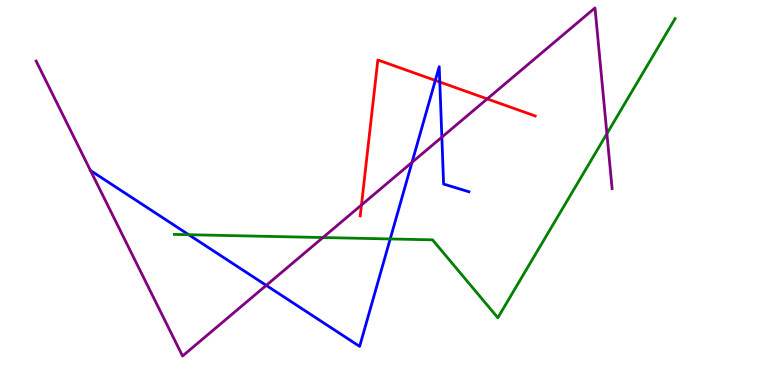[{'lines': ['blue', 'red'], 'intersections': [{'x': 5.62, 'y': 7.91}, {'x': 5.67, 'y': 7.87}]}, {'lines': ['green', 'red'], 'intersections': []}, {'lines': ['purple', 'red'], 'intersections': [{'x': 4.66, 'y': 4.68}, {'x': 6.29, 'y': 7.43}]}, {'lines': ['blue', 'green'], 'intersections': [{'x': 2.44, 'y': 3.9}, {'x': 5.03, 'y': 3.79}]}, {'lines': ['blue', 'purple'], 'intersections': [{'x': 3.44, 'y': 2.59}, {'x': 5.32, 'y': 5.78}, {'x': 5.7, 'y': 6.44}]}, {'lines': ['green', 'purple'], 'intersections': [{'x': 4.17, 'y': 3.83}, {'x': 7.83, 'y': 6.53}]}]